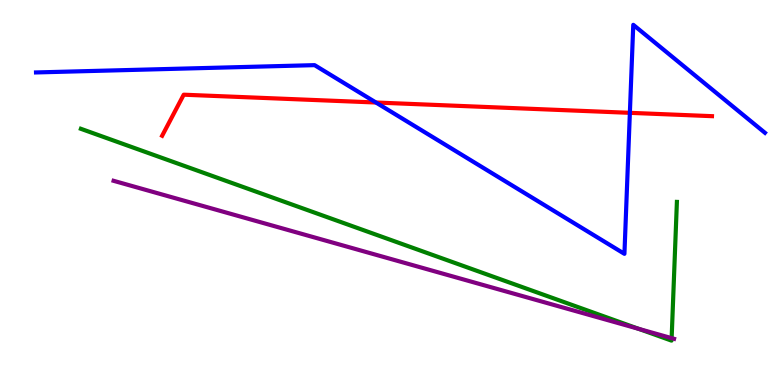[{'lines': ['blue', 'red'], 'intersections': [{'x': 4.85, 'y': 7.34}, {'x': 8.13, 'y': 7.07}]}, {'lines': ['green', 'red'], 'intersections': []}, {'lines': ['purple', 'red'], 'intersections': []}, {'lines': ['blue', 'green'], 'intersections': []}, {'lines': ['blue', 'purple'], 'intersections': []}, {'lines': ['green', 'purple'], 'intersections': [{'x': 8.24, 'y': 1.46}, {'x': 8.67, 'y': 1.22}]}]